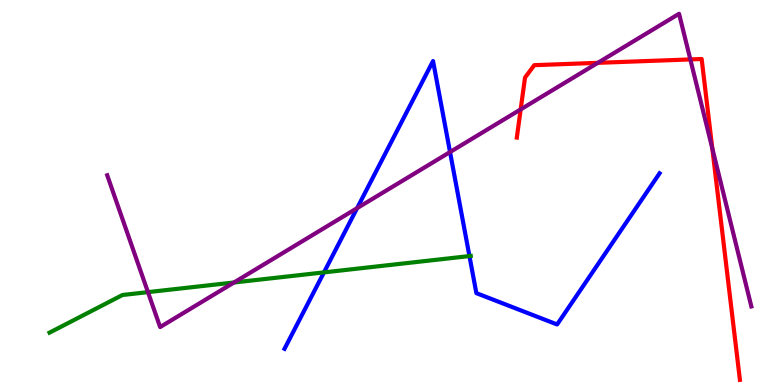[{'lines': ['blue', 'red'], 'intersections': []}, {'lines': ['green', 'red'], 'intersections': []}, {'lines': ['purple', 'red'], 'intersections': [{'x': 6.72, 'y': 7.16}, {'x': 7.71, 'y': 8.37}, {'x': 8.91, 'y': 8.46}, {'x': 9.19, 'y': 6.15}]}, {'lines': ['blue', 'green'], 'intersections': [{'x': 4.18, 'y': 2.92}, {'x': 6.06, 'y': 3.35}]}, {'lines': ['blue', 'purple'], 'intersections': [{'x': 4.61, 'y': 4.59}, {'x': 5.81, 'y': 6.05}]}, {'lines': ['green', 'purple'], 'intersections': [{'x': 1.91, 'y': 2.41}, {'x': 3.02, 'y': 2.66}]}]